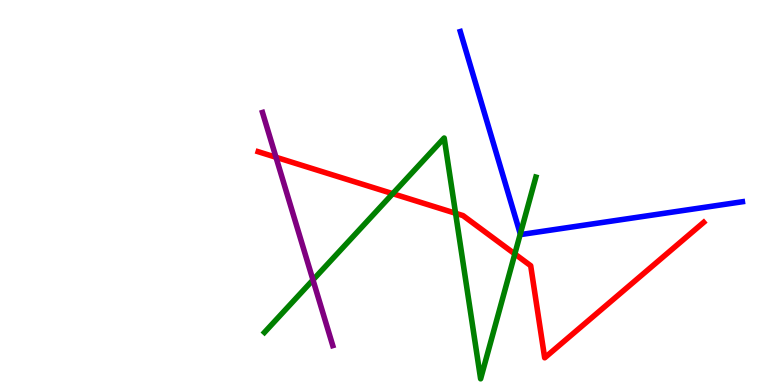[{'lines': ['blue', 'red'], 'intersections': []}, {'lines': ['green', 'red'], 'intersections': [{'x': 5.07, 'y': 4.97}, {'x': 5.88, 'y': 4.46}, {'x': 6.64, 'y': 3.4}]}, {'lines': ['purple', 'red'], 'intersections': [{'x': 3.56, 'y': 5.92}]}, {'lines': ['blue', 'green'], 'intersections': [{'x': 6.71, 'y': 3.92}]}, {'lines': ['blue', 'purple'], 'intersections': []}, {'lines': ['green', 'purple'], 'intersections': [{'x': 4.04, 'y': 2.73}]}]